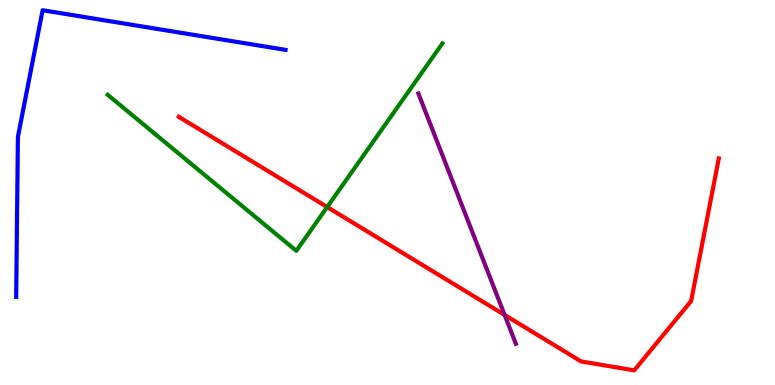[{'lines': ['blue', 'red'], 'intersections': []}, {'lines': ['green', 'red'], 'intersections': [{'x': 4.22, 'y': 4.62}]}, {'lines': ['purple', 'red'], 'intersections': [{'x': 6.51, 'y': 1.82}]}, {'lines': ['blue', 'green'], 'intersections': []}, {'lines': ['blue', 'purple'], 'intersections': []}, {'lines': ['green', 'purple'], 'intersections': []}]